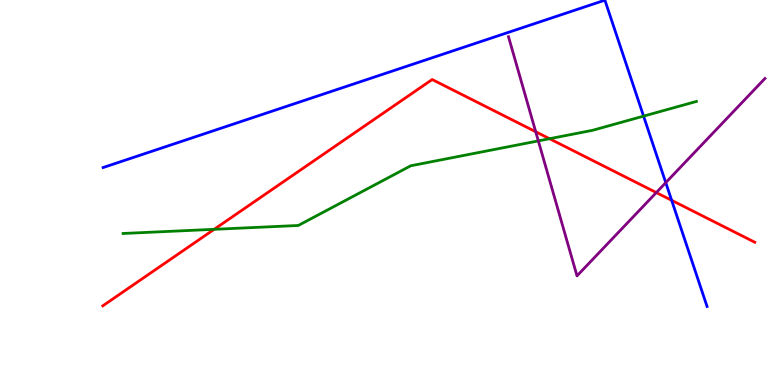[{'lines': ['blue', 'red'], 'intersections': [{'x': 8.67, 'y': 4.8}]}, {'lines': ['green', 'red'], 'intersections': [{'x': 2.76, 'y': 4.04}, {'x': 7.09, 'y': 6.4}]}, {'lines': ['purple', 'red'], 'intersections': [{'x': 6.91, 'y': 6.58}, {'x': 8.47, 'y': 5.0}]}, {'lines': ['blue', 'green'], 'intersections': [{'x': 8.3, 'y': 6.98}]}, {'lines': ['blue', 'purple'], 'intersections': [{'x': 8.59, 'y': 5.26}]}, {'lines': ['green', 'purple'], 'intersections': [{'x': 6.95, 'y': 6.34}]}]